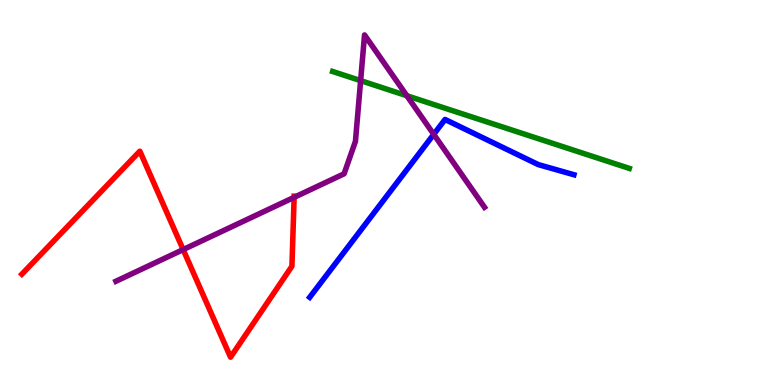[{'lines': ['blue', 'red'], 'intersections': []}, {'lines': ['green', 'red'], 'intersections': []}, {'lines': ['purple', 'red'], 'intersections': [{'x': 2.36, 'y': 3.52}, {'x': 3.8, 'y': 4.87}]}, {'lines': ['blue', 'green'], 'intersections': []}, {'lines': ['blue', 'purple'], 'intersections': [{'x': 5.6, 'y': 6.51}]}, {'lines': ['green', 'purple'], 'intersections': [{'x': 4.65, 'y': 7.91}, {'x': 5.25, 'y': 7.51}]}]